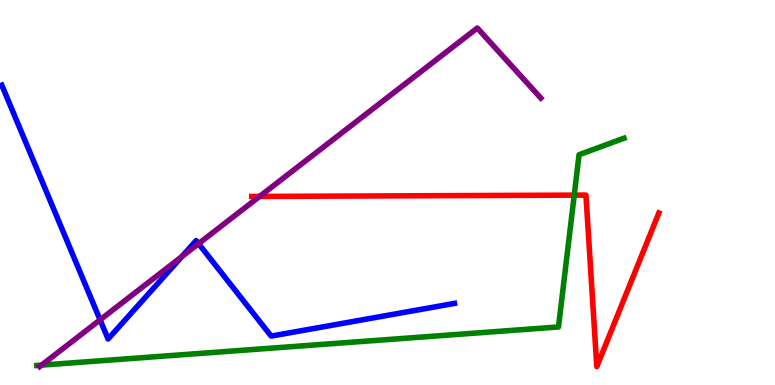[{'lines': ['blue', 'red'], 'intersections': []}, {'lines': ['green', 'red'], 'intersections': [{'x': 7.41, 'y': 4.93}]}, {'lines': ['purple', 'red'], 'intersections': [{'x': 3.35, 'y': 4.9}]}, {'lines': ['blue', 'green'], 'intersections': []}, {'lines': ['blue', 'purple'], 'intersections': [{'x': 1.29, 'y': 1.69}, {'x': 2.35, 'y': 3.34}, {'x': 2.56, 'y': 3.67}]}, {'lines': ['green', 'purple'], 'intersections': [{'x': 0.536, 'y': 0.516}]}]